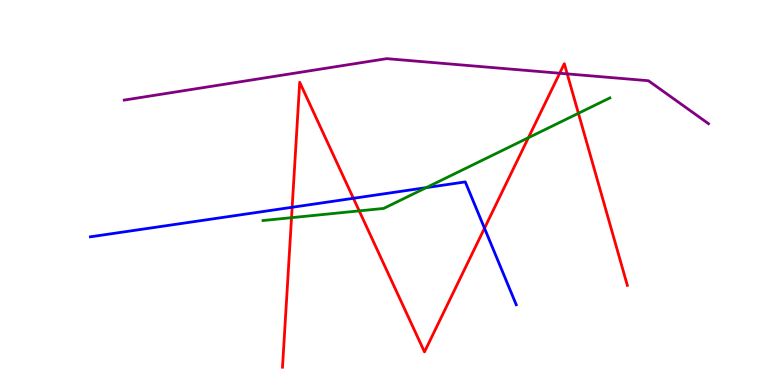[{'lines': ['blue', 'red'], 'intersections': [{'x': 3.77, 'y': 4.62}, {'x': 4.56, 'y': 4.85}, {'x': 6.25, 'y': 4.07}]}, {'lines': ['green', 'red'], 'intersections': [{'x': 3.76, 'y': 4.35}, {'x': 4.64, 'y': 4.52}, {'x': 6.82, 'y': 6.42}, {'x': 7.46, 'y': 7.06}]}, {'lines': ['purple', 'red'], 'intersections': [{'x': 7.22, 'y': 8.1}, {'x': 7.32, 'y': 8.08}]}, {'lines': ['blue', 'green'], 'intersections': [{'x': 5.5, 'y': 5.13}]}, {'lines': ['blue', 'purple'], 'intersections': []}, {'lines': ['green', 'purple'], 'intersections': []}]